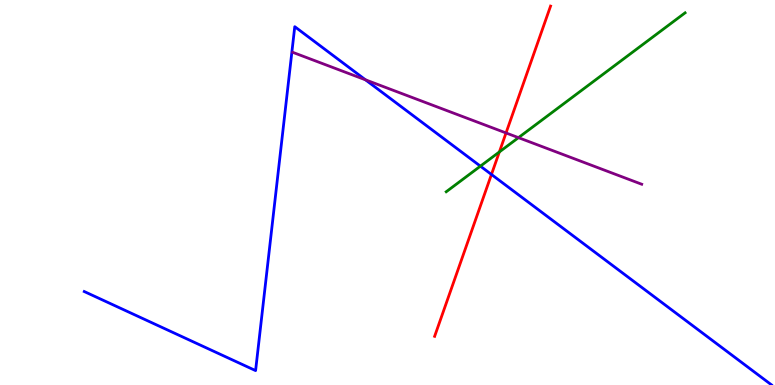[{'lines': ['blue', 'red'], 'intersections': [{'x': 6.34, 'y': 5.47}]}, {'lines': ['green', 'red'], 'intersections': [{'x': 6.44, 'y': 6.05}]}, {'lines': ['purple', 'red'], 'intersections': [{'x': 6.53, 'y': 6.55}]}, {'lines': ['blue', 'green'], 'intersections': [{'x': 6.2, 'y': 5.68}]}, {'lines': ['blue', 'purple'], 'intersections': [{'x': 4.72, 'y': 7.93}]}, {'lines': ['green', 'purple'], 'intersections': [{'x': 6.69, 'y': 6.42}]}]